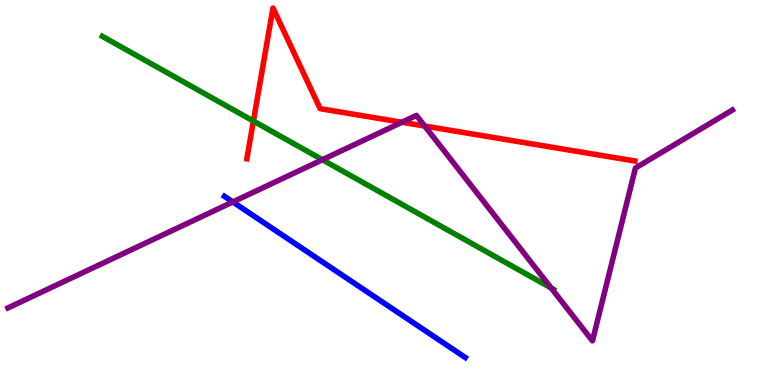[{'lines': ['blue', 'red'], 'intersections': []}, {'lines': ['green', 'red'], 'intersections': [{'x': 3.27, 'y': 6.86}]}, {'lines': ['purple', 'red'], 'intersections': [{'x': 5.19, 'y': 6.82}, {'x': 5.48, 'y': 6.73}]}, {'lines': ['blue', 'green'], 'intersections': []}, {'lines': ['blue', 'purple'], 'intersections': [{'x': 3.0, 'y': 4.75}]}, {'lines': ['green', 'purple'], 'intersections': [{'x': 4.16, 'y': 5.85}, {'x': 7.11, 'y': 2.52}]}]